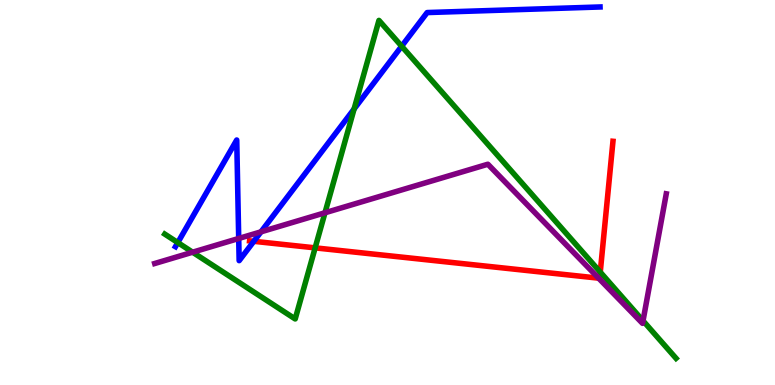[{'lines': ['blue', 'red'], 'intersections': [{'x': 3.28, 'y': 3.73}]}, {'lines': ['green', 'red'], 'intersections': [{'x': 4.07, 'y': 3.56}, {'x': 7.75, 'y': 2.93}]}, {'lines': ['purple', 'red'], 'intersections': [{'x': 7.72, 'y': 2.77}]}, {'lines': ['blue', 'green'], 'intersections': [{'x': 2.29, 'y': 3.7}, {'x': 4.57, 'y': 7.17}, {'x': 5.18, 'y': 8.8}]}, {'lines': ['blue', 'purple'], 'intersections': [{'x': 3.08, 'y': 3.81}, {'x': 3.37, 'y': 3.98}]}, {'lines': ['green', 'purple'], 'intersections': [{'x': 2.49, 'y': 3.45}, {'x': 4.19, 'y': 4.47}, {'x': 8.3, 'y': 1.67}]}]